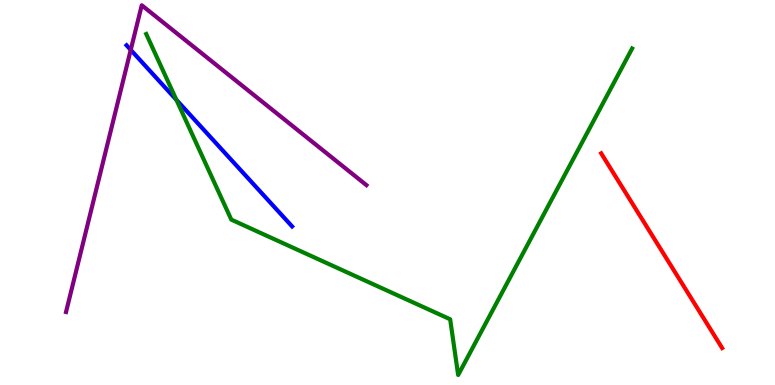[{'lines': ['blue', 'red'], 'intersections': []}, {'lines': ['green', 'red'], 'intersections': []}, {'lines': ['purple', 'red'], 'intersections': []}, {'lines': ['blue', 'green'], 'intersections': [{'x': 2.28, 'y': 7.41}]}, {'lines': ['blue', 'purple'], 'intersections': [{'x': 1.69, 'y': 8.7}]}, {'lines': ['green', 'purple'], 'intersections': []}]